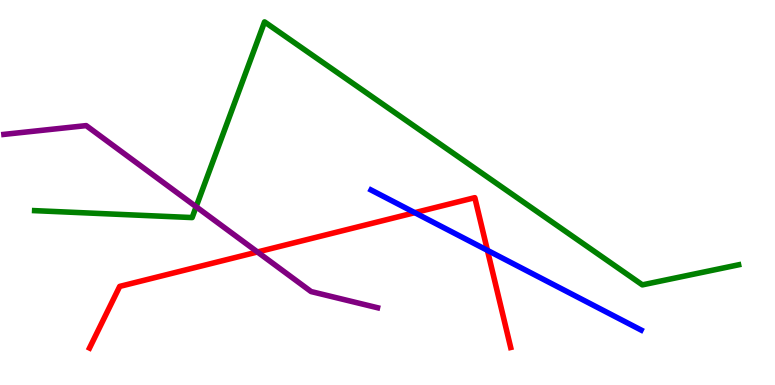[{'lines': ['blue', 'red'], 'intersections': [{'x': 5.35, 'y': 4.48}, {'x': 6.29, 'y': 3.5}]}, {'lines': ['green', 'red'], 'intersections': []}, {'lines': ['purple', 'red'], 'intersections': [{'x': 3.32, 'y': 3.46}]}, {'lines': ['blue', 'green'], 'intersections': []}, {'lines': ['blue', 'purple'], 'intersections': []}, {'lines': ['green', 'purple'], 'intersections': [{'x': 2.53, 'y': 4.63}]}]